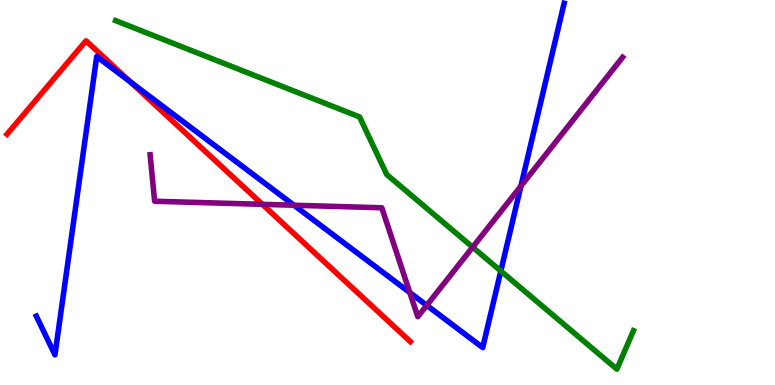[{'lines': ['blue', 'red'], 'intersections': [{'x': 1.68, 'y': 7.88}]}, {'lines': ['green', 'red'], 'intersections': []}, {'lines': ['purple', 'red'], 'intersections': [{'x': 3.38, 'y': 4.69}]}, {'lines': ['blue', 'green'], 'intersections': [{'x': 6.46, 'y': 2.96}]}, {'lines': ['blue', 'purple'], 'intersections': [{'x': 3.79, 'y': 4.67}, {'x': 5.29, 'y': 2.4}, {'x': 5.51, 'y': 2.07}, {'x': 6.72, 'y': 5.17}]}, {'lines': ['green', 'purple'], 'intersections': [{'x': 6.1, 'y': 3.58}]}]